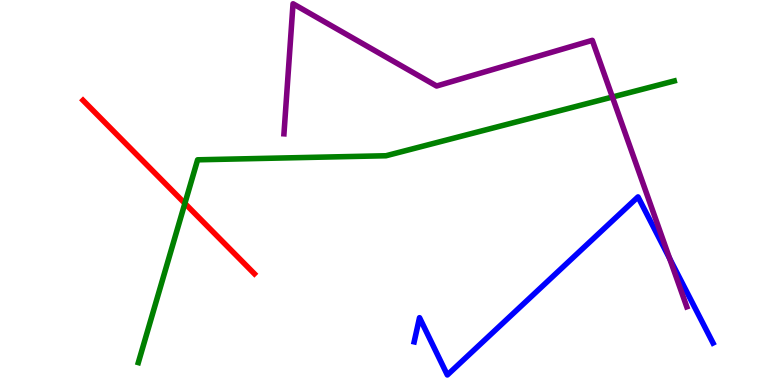[{'lines': ['blue', 'red'], 'intersections': []}, {'lines': ['green', 'red'], 'intersections': [{'x': 2.39, 'y': 4.72}]}, {'lines': ['purple', 'red'], 'intersections': []}, {'lines': ['blue', 'green'], 'intersections': []}, {'lines': ['blue', 'purple'], 'intersections': [{'x': 8.64, 'y': 3.28}]}, {'lines': ['green', 'purple'], 'intersections': [{'x': 7.9, 'y': 7.48}]}]